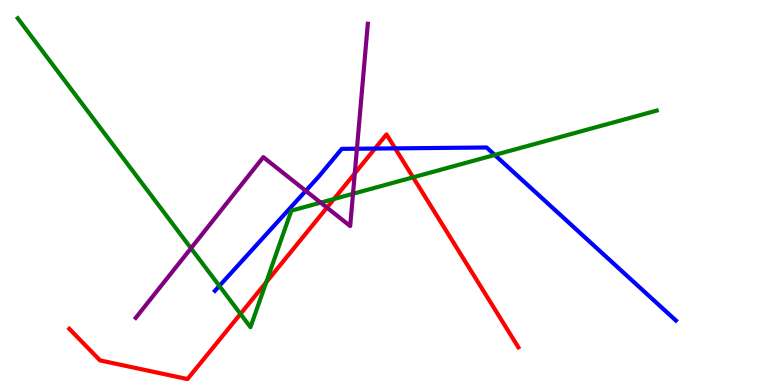[{'lines': ['blue', 'red'], 'intersections': [{'x': 4.84, 'y': 6.14}, {'x': 5.1, 'y': 6.15}]}, {'lines': ['green', 'red'], 'intersections': [{'x': 3.1, 'y': 1.85}, {'x': 3.43, 'y': 2.67}, {'x': 4.31, 'y': 4.83}, {'x': 5.33, 'y': 5.39}]}, {'lines': ['purple', 'red'], 'intersections': [{'x': 4.22, 'y': 4.61}, {'x': 4.58, 'y': 5.5}]}, {'lines': ['blue', 'green'], 'intersections': [{'x': 2.83, 'y': 2.57}, {'x': 6.38, 'y': 5.98}]}, {'lines': ['blue', 'purple'], 'intersections': [{'x': 3.95, 'y': 5.04}, {'x': 4.61, 'y': 6.14}]}, {'lines': ['green', 'purple'], 'intersections': [{'x': 2.46, 'y': 3.55}, {'x': 4.14, 'y': 4.74}, {'x': 4.55, 'y': 4.97}]}]